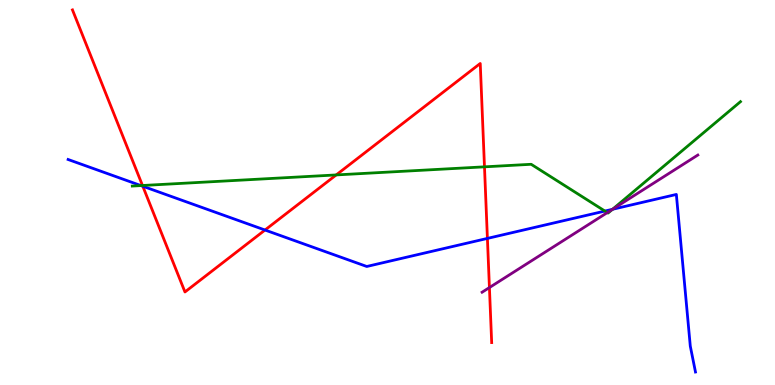[{'lines': ['blue', 'red'], 'intersections': [{'x': 1.84, 'y': 5.16}, {'x': 3.42, 'y': 4.03}, {'x': 6.29, 'y': 3.81}]}, {'lines': ['green', 'red'], 'intersections': [{'x': 1.84, 'y': 5.18}, {'x': 4.34, 'y': 5.46}, {'x': 6.25, 'y': 5.67}]}, {'lines': ['purple', 'red'], 'intersections': [{'x': 6.32, 'y': 2.53}]}, {'lines': ['blue', 'green'], 'intersections': [{'x': 1.82, 'y': 5.18}, {'x': 7.81, 'y': 4.52}, {'x': 7.9, 'y': 4.56}]}, {'lines': ['blue', 'purple'], 'intersections': [{'x': 7.9, 'y': 4.56}]}, {'lines': ['green', 'purple'], 'intersections': [{'x': 7.84, 'y': 4.48}, {'x': 7.9, 'y': 4.56}]}]